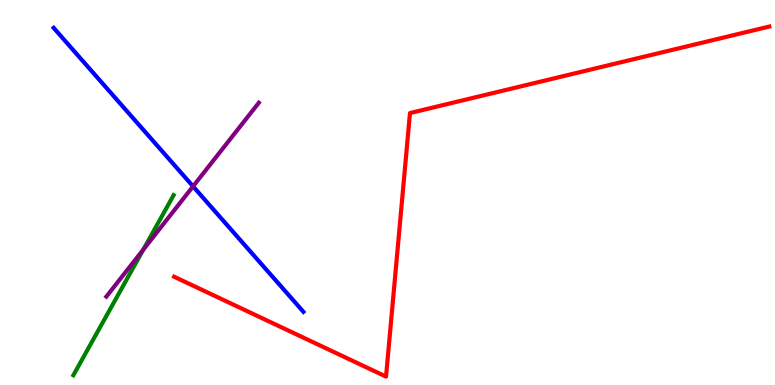[{'lines': ['blue', 'red'], 'intersections': []}, {'lines': ['green', 'red'], 'intersections': []}, {'lines': ['purple', 'red'], 'intersections': []}, {'lines': ['blue', 'green'], 'intersections': []}, {'lines': ['blue', 'purple'], 'intersections': [{'x': 2.49, 'y': 5.16}]}, {'lines': ['green', 'purple'], 'intersections': [{'x': 1.85, 'y': 3.52}]}]